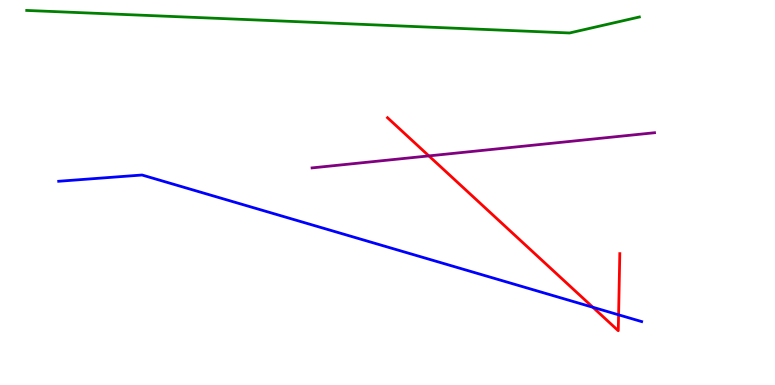[{'lines': ['blue', 'red'], 'intersections': [{'x': 7.65, 'y': 2.02}, {'x': 7.98, 'y': 1.82}]}, {'lines': ['green', 'red'], 'intersections': []}, {'lines': ['purple', 'red'], 'intersections': [{'x': 5.53, 'y': 5.95}]}, {'lines': ['blue', 'green'], 'intersections': []}, {'lines': ['blue', 'purple'], 'intersections': []}, {'lines': ['green', 'purple'], 'intersections': []}]